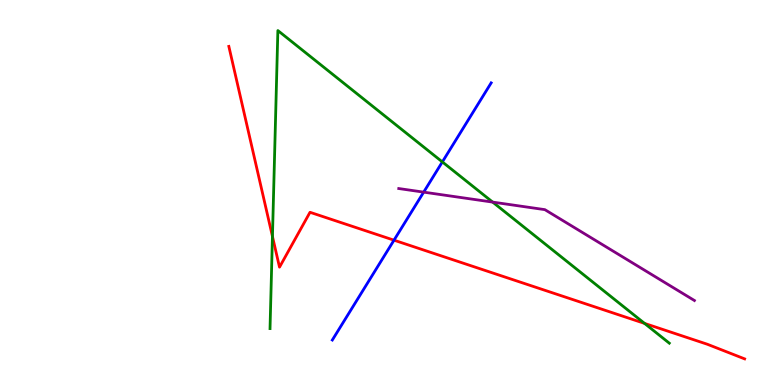[{'lines': ['blue', 'red'], 'intersections': [{'x': 5.08, 'y': 3.76}]}, {'lines': ['green', 'red'], 'intersections': [{'x': 3.52, 'y': 3.86}, {'x': 8.32, 'y': 1.6}]}, {'lines': ['purple', 'red'], 'intersections': []}, {'lines': ['blue', 'green'], 'intersections': [{'x': 5.71, 'y': 5.79}]}, {'lines': ['blue', 'purple'], 'intersections': [{'x': 5.47, 'y': 5.01}]}, {'lines': ['green', 'purple'], 'intersections': [{'x': 6.36, 'y': 4.75}]}]